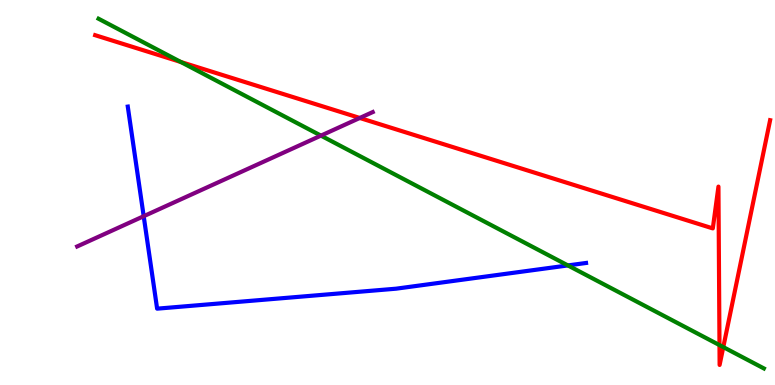[{'lines': ['blue', 'red'], 'intersections': []}, {'lines': ['green', 'red'], 'intersections': [{'x': 2.33, 'y': 8.39}, {'x': 9.28, 'y': 1.04}, {'x': 9.33, 'y': 0.985}]}, {'lines': ['purple', 'red'], 'intersections': [{'x': 4.64, 'y': 6.94}]}, {'lines': ['blue', 'green'], 'intersections': [{'x': 7.33, 'y': 3.11}]}, {'lines': ['blue', 'purple'], 'intersections': [{'x': 1.85, 'y': 4.38}]}, {'lines': ['green', 'purple'], 'intersections': [{'x': 4.14, 'y': 6.48}]}]